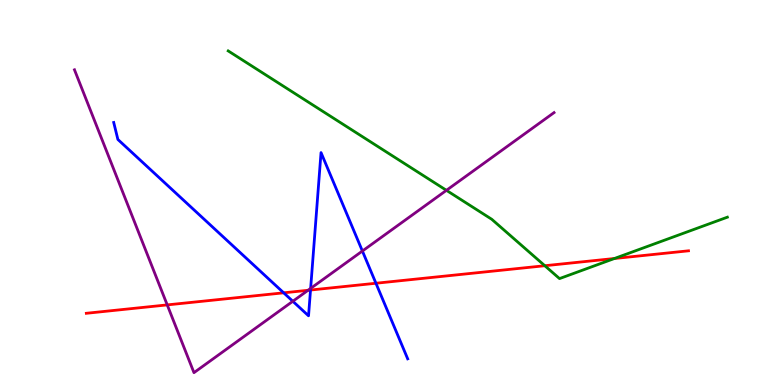[{'lines': ['blue', 'red'], 'intersections': [{'x': 3.66, 'y': 2.39}, {'x': 4.01, 'y': 2.47}, {'x': 4.85, 'y': 2.64}]}, {'lines': ['green', 'red'], 'intersections': [{'x': 7.03, 'y': 3.1}, {'x': 7.93, 'y': 3.29}]}, {'lines': ['purple', 'red'], 'intersections': [{'x': 2.16, 'y': 2.08}, {'x': 3.97, 'y': 2.46}]}, {'lines': ['blue', 'green'], 'intersections': []}, {'lines': ['blue', 'purple'], 'intersections': [{'x': 3.78, 'y': 2.17}, {'x': 4.01, 'y': 2.51}, {'x': 4.68, 'y': 3.48}]}, {'lines': ['green', 'purple'], 'intersections': [{'x': 5.76, 'y': 5.06}]}]